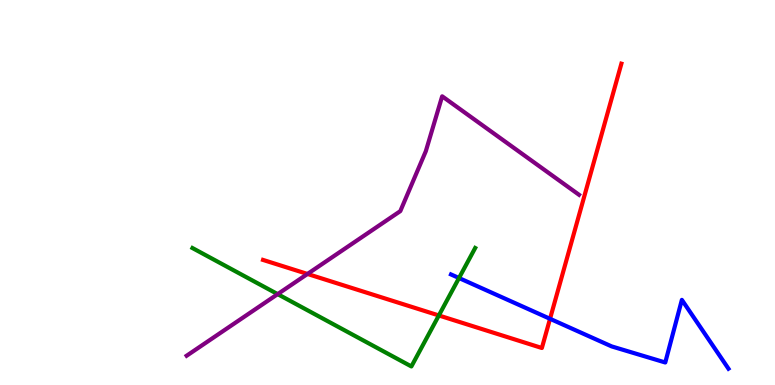[{'lines': ['blue', 'red'], 'intersections': [{'x': 7.1, 'y': 1.72}]}, {'lines': ['green', 'red'], 'intersections': [{'x': 5.66, 'y': 1.81}]}, {'lines': ['purple', 'red'], 'intersections': [{'x': 3.97, 'y': 2.88}]}, {'lines': ['blue', 'green'], 'intersections': [{'x': 5.92, 'y': 2.78}]}, {'lines': ['blue', 'purple'], 'intersections': []}, {'lines': ['green', 'purple'], 'intersections': [{'x': 3.58, 'y': 2.36}]}]